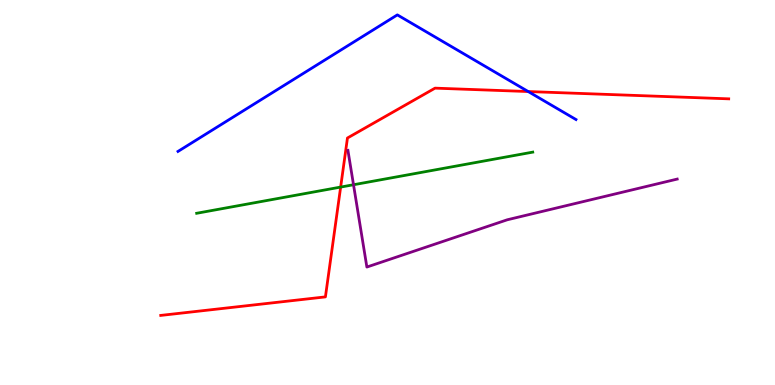[{'lines': ['blue', 'red'], 'intersections': [{'x': 6.82, 'y': 7.62}]}, {'lines': ['green', 'red'], 'intersections': [{'x': 4.4, 'y': 5.14}]}, {'lines': ['purple', 'red'], 'intersections': []}, {'lines': ['blue', 'green'], 'intersections': []}, {'lines': ['blue', 'purple'], 'intersections': []}, {'lines': ['green', 'purple'], 'intersections': [{'x': 4.56, 'y': 5.2}]}]